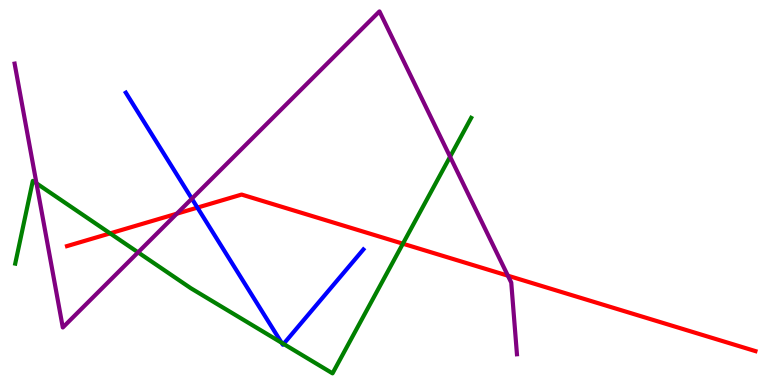[{'lines': ['blue', 'red'], 'intersections': [{'x': 2.55, 'y': 4.61}]}, {'lines': ['green', 'red'], 'intersections': [{'x': 1.42, 'y': 3.94}, {'x': 5.2, 'y': 3.67}]}, {'lines': ['purple', 'red'], 'intersections': [{'x': 2.28, 'y': 4.45}, {'x': 6.55, 'y': 2.84}]}, {'lines': ['blue', 'green'], 'intersections': [{'x': 3.63, 'y': 1.1}, {'x': 3.66, 'y': 1.07}]}, {'lines': ['blue', 'purple'], 'intersections': [{'x': 2.48, 'y': 4.84}]}, {'lines': ['green', 'purple'], 'intersections': [{'x': 0.471, 'y': 5.24}, {'x': 1.78, 'y': 3.45}, {'x': 5.81, 'y': 5.93}]}]